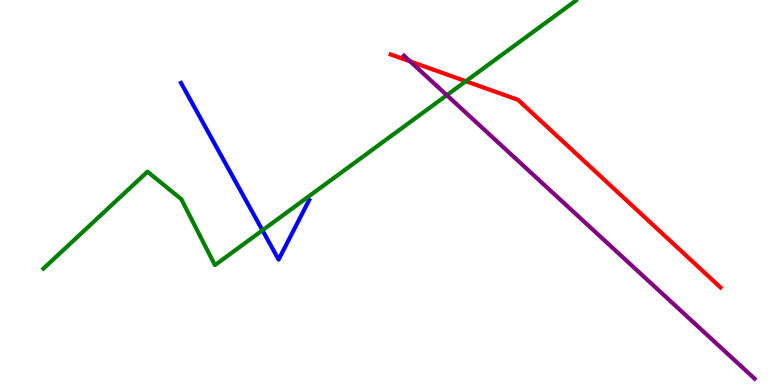[{'lines': ['blue', 'red'], 'intersections': []}, {'lines': ['green', 'red'], 'intersections': [{'x': 6.01, 'y': 7.89}]}, {'lines': ['purple', 'red'], 'intersections': [{'x': 5.29, 'y': 8.41}]}, {'lines': ['blue', 'green'], 'intersections': [{'x': 3.39, 'y': 4.02}]}, {'lines': ['blue', 'purple'], 'intersections': []}, {'lines': ['green', 'purple'], 'intersections': [{'x': 5.77, 'y': 7.53}]}]